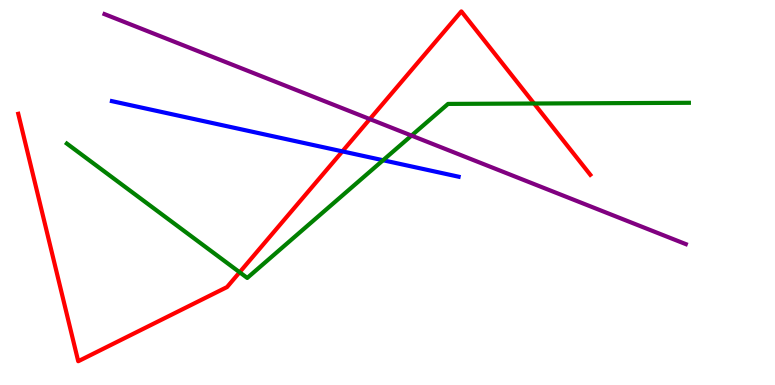[{'lines': ['blue', 'red'], 'intersections': [{'x': 4.42, 'y': 6.07}]}, {'lines': ['green', 'red'], 'intersections': [{'x': 3.09, 'y': 2.93}, {'x': 6.89, 'y': 7.31}]}, {'lines': ['purple', 'red'], 'intersections': [{'x': 4.77, 'y': 6.91}]}, {'lines': ['blue', 'green'], 'intersections': [{'x': 4.94, 'y': 5.84}]}, {'lines': ['blue', 'purple'], 'intersections': []}, {'lines': ['green', 'purple'], 'intersections': [{'x': 5.31, 'y': 6.48}]}]